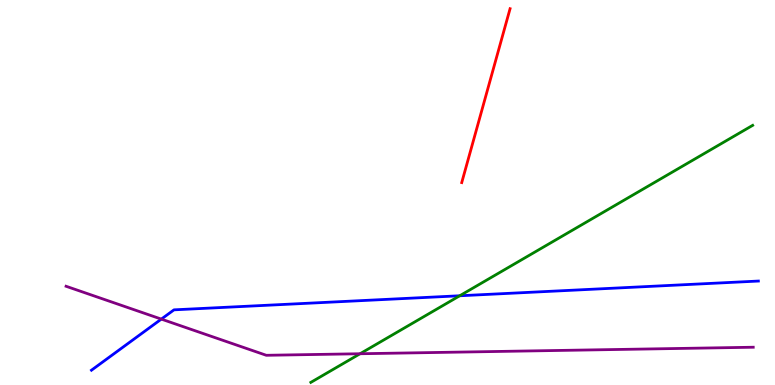[{'lines': ['blue', 'red'], 'intersections': []}, {'lines': ['green', 'red'], 'intersections': []}, {'lines': ['purple', 'red'], 'intersections': []}, {'lines': ['blue', 'green'], 'intersections': [{'x': 5.93, 'y': 2.32}]}, {'lines': ['blue', 'purple'], 'intersections': [{'x': 2.08, 'y': 1.71}]}, {'lines': ['green', 'purple'], 'intersections': [{'x': 4.65, 'y': 0.812}]}]